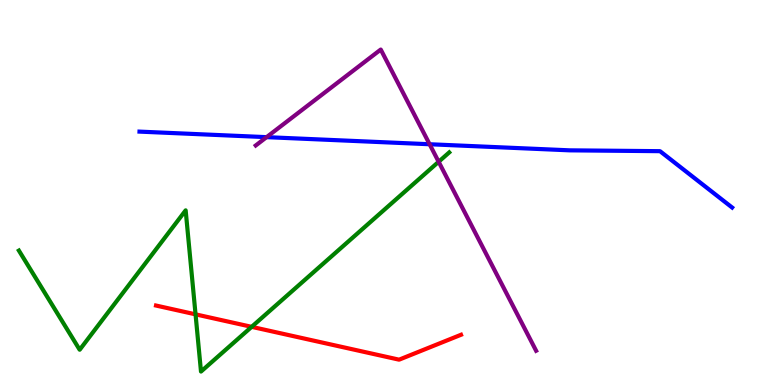[{'lines': ['blue', 'red'], 'intersections': []}, {'lines': ['green', 'red'], 'intersections': [{'x': 2.52, 'y': 1.84}, {'x': 3.25, 'y': 1.51}]}, {'lines': ['purple', 'red'], 'intersections': []}, {'lines': ['blue', 'green'], 'intersections': []}, {'lines': ['blue', 'purple'], 'intersections': [{'x': 3.44, 'y': 6.44}, {'x': 5.54, 'y': 6.25}]}, {'lines': ['green', 'purple'], 'intersections': [{'x': 5.66, 'y': 5.8}]}]